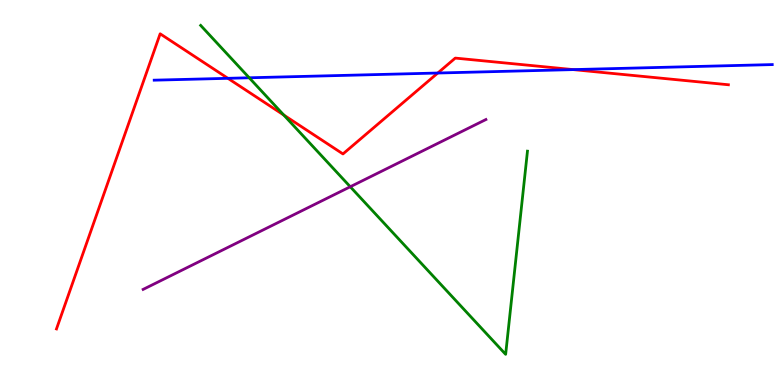[{'lines': ['blue', 'red'], 'intersections': [{'x': 2.94, 'y': 7.97}, {'x': 5.65, 'y': 8.1}, {'x': 7.4, 'y': 8.19}]}, {'lines': ['green', 'red'], 'intersections': [{'x': 3.66, 'y': 7.01}]}, {'lines': ['purple', 'red'], 'intersections': []}, {'lines': ['blue', 'green'], 'intersections': [{'x': 3.22, 'y': 7.98}]}, {'lines': ['blue', 'purple'], 'intersections': []}, {'lines': ['green', 'purple'], 'intersections': [{'x': 4.52, 'y': 5.15}]}]